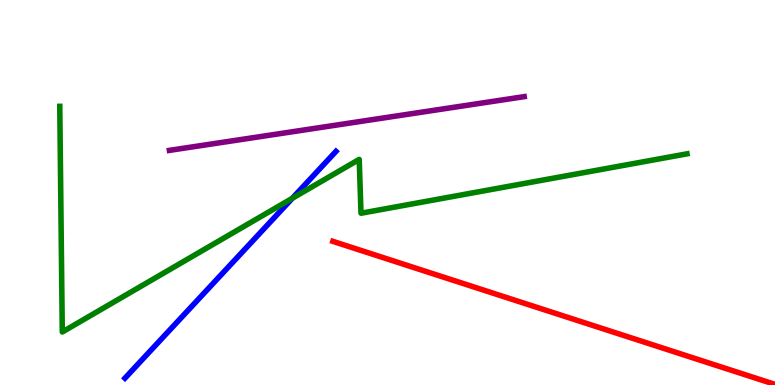[{'lines': ['blue', 'red'], 'intersections': []}, {'lines': ['green', 'red'], 'intersections': []}, {'lines': ['purple', 'red'], 'intersections': []}, {'lines': ['blue', 'green'], 'intersections': [{'x': 3.77, 'y': 4.85}]}, {'lines': ['blue', 'purple'], 'intersections': []}, {'lines': ['green', 'purple'], 'intersections': []}]